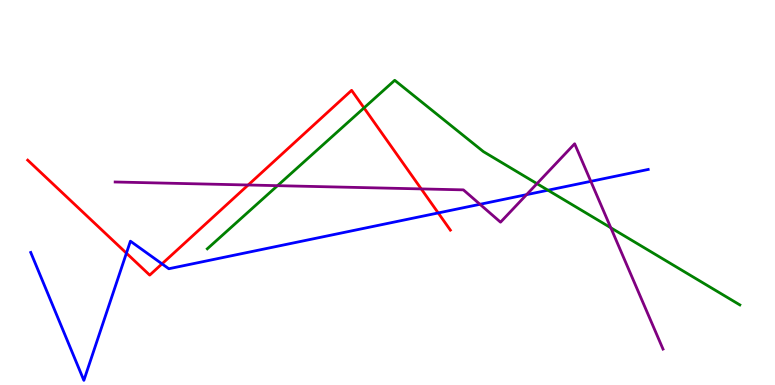[{'lines': ['blue', 'red'], 'intersections': [{'x': 1.63, 'y': 3.42}, {'x': 2.09, 'y': 3.15}, {'x': 5.65, 'y': 4.47}]}, {'lines': ['green', 'red'], 'intersections': [{'x': 4.7, 'y': 7.2}]}, {'lines': ['purple', 'red'], 'intersections': [{'x': 3.2, 'y': 5.19}, {'x': 5.44, 'y': 5.09}]}, {'lines': ['blue', 'green'], 'intersections': [{'x': 7.07, 'y': 5.06}]}, {'lines': ['blue', 'purple'], 'intersections': [{'x': 6.19, 'y': 4.69}, {'x': 6.79, 'y': 4.94}, {'x': 7.62, 'y': 5.29}]}, {'lines': ['green', 'purple'], 'intersections': [{'x': 3.58, 'y': 5.18}, {'x': 6.93, 'y': 5.23}, {'x': 7.88, 'y': 4.08}]}]